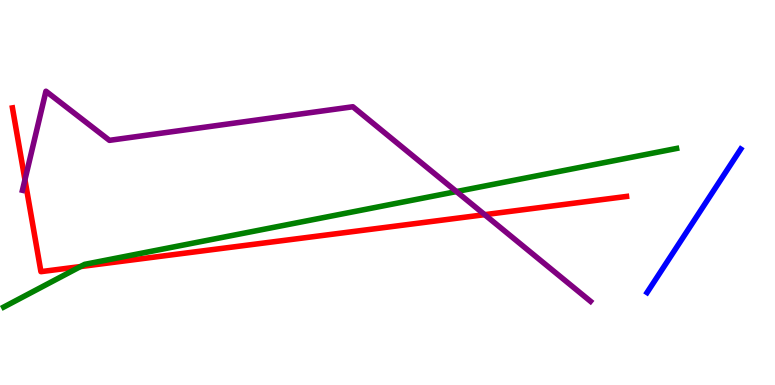[{'lines': ['blue', 'red'], 'intersections': []}, {'lines': ['green', 'red'], 'intersections': [{'x': 1.04, 'y': 3.08}]}, {'lines': ['purple', 'red'], 'intersections': [{'x': 0.322, 'y': 5.33}, {'x': 6.25, 'y': 4.42}]}, {'lines': ['blue', 'green'], 'intersections': []}, {'lines': ['blue', 'purple'], 'intersections': []}, {'lines': ['green', 'purple'], 'intersections': [{'x': 5.89, 'y': 5.02}]}]